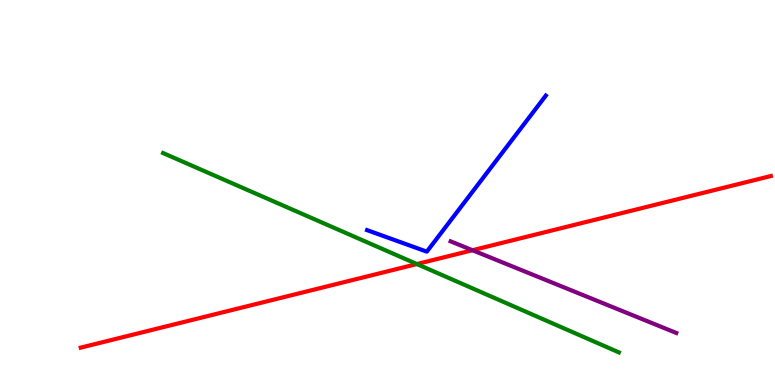[{'lines': ['blue', 'red'], 'intersections': []}, {'lines': ['green', 'red'], 'intersections': [{'x': 5.38, 'y': 3.14}]}, {'lines': ['purple', 'red'], 'intersections': [{'x': 6.1, 'y': 3.5}]}, {'lines': ['blue', 'green'], 'intersections': []}, {'lines': ['blue', 'purple'], 'intersections': []}, {'lines': ['green', 'purple'], 'intersections': []}]